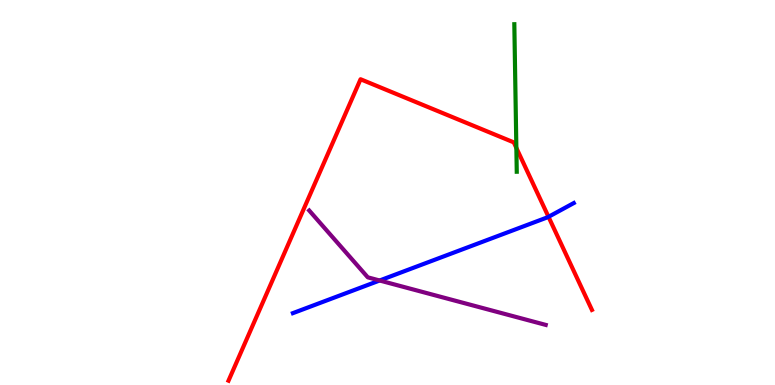[{'lines': ['blue', 'red'], 'intersections': [{'x': 7.08, 'y': 4.37}]}, {'lines': ['green', 'red'], 'intersections': [{'x': 6.66, 'y': 6.16}]}, {'lines': ['purple', 'red'], 'intersections': []}, {'lines': ['blue', 'green'], 'intersections': []}, {'lines': ['blue', 'purple'], 'intersections': [{'x': 4.9, 'y': 2.71}]}, {'lines': ['green', 'purple'], 'intersections': []}]